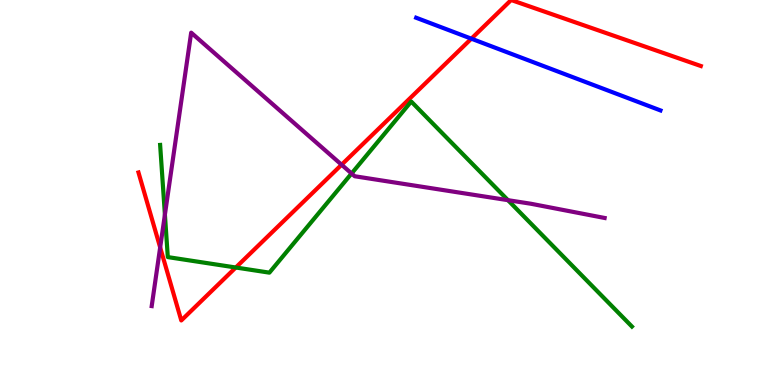[{'lines': ['blue', 'red'], 'intersections': [{'x': 6.08, 'y': 9.0}]}, {'lines': ['green', 'red'], 'intersections': [{'x': 3.04, 'y': 3.05}]}, {'lines': ['purple', 'red'], 'intersections': [{'x': 2.07, 'y': 3.57}, {'x': 4.41, 'y': 5.72}]}, {'lines': ['blue', 'green'], 'intersections': []}, {'lines': ['blue', 'purple'], 'intersections': []}, {'lines': ['green', 'purple'], 'intersections': [{'x': 2.13, 'y': 4.43}, {'x': 4.54, 'y': 5.49}, {'x': 6.55, 'y': 4.8}]}]